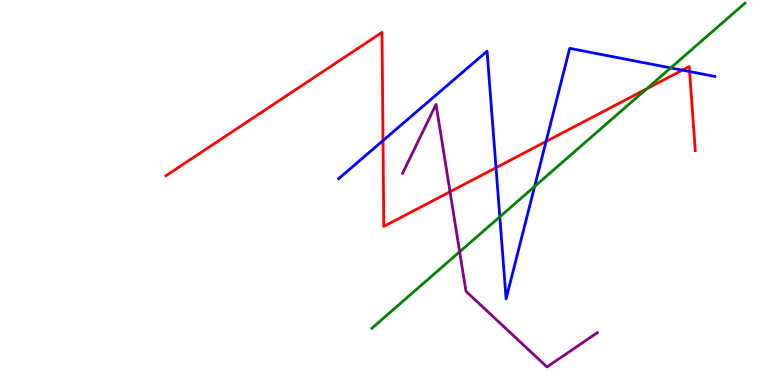[{'lines': ['blue', 'red'], 'intersections': [{'x': 4.94, 'y': 6.35}, {'x': 6.4, 'y': 5.64}, {'x': 7.05, 'y': 6.32}, {'x': 8.8, 'y': 8.18}, {'x': 8.9, 'y': 8.14}]}, {'lines': ['green', 'red'], 'intersections': [{'x': 8.34, 'y': 7.69}]}, {'lines': ['purple', 'red'], 'intersections': [{'x': 5.81, 'y': 5.02}]}, {'lines': ['blue', 'green'], 'intersections': [{'x': 6.45, 'y': 4.37}, {'x': 6.9, 'y': 5.16}, {'x': 8.65, 'y': 8.24}]}, {'lines': ['blue', 'purple'], 'intersections': []}, {'lines': ['green', 'purple'], 'intersections': [{'x': 5.93, 'y': 3.46}]}]